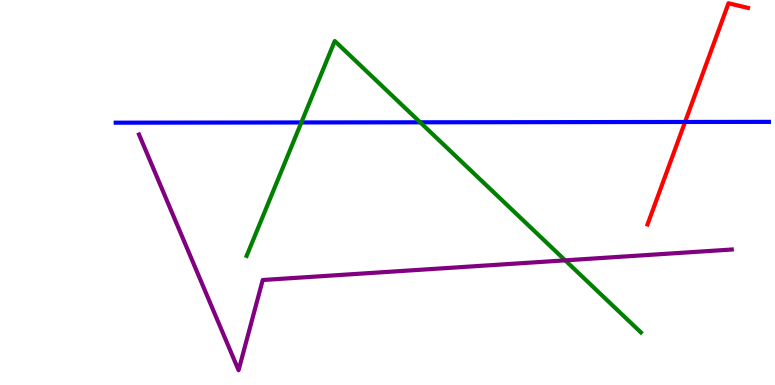[{'lines': ['blue', 'red'], 'intersections': [{'x': 8.84, 'y': 6.83}]}, {'lines': ['green', 'red'], 'intersections': []}, {'lines': ['purple', 'red'], 'intersections': []}, {'lines': ['blue', 'green'], 'intersections': [{'x': 3.89, 'y': 6.82}, {'x': 5.42, 'y': 6.82}]}, {'lines': ['blue', 'purple'], 'intersections': []}, {'lines': ['green', 'purple'], 'intersections': [{'x': 7.29, 'y': 3.24}]}]